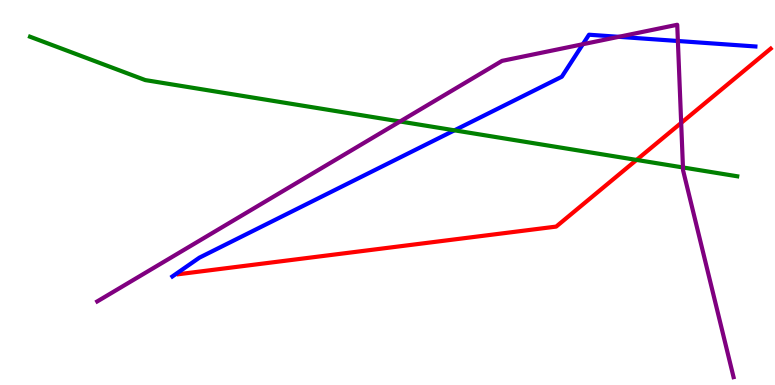[{'lines': ['blue', 'red'], 'intersections': []}, {'lines': ['green', 'red'], 'intersections': [{'x': 8.21, 'y': 5.85}]}, {'lines': ['purple', 'red'], 'intersections': [{'x': 8.79, 'y': 6.81}]}, {'lines': ['blue', 'green'], 'intersections': [{'x': 5.86, 'y': 6.61}]}, {'lines': ['blue', 'purple'], 'intersections': [{'x': 7.52, 'y': 8.85}, {'x': 7.98, 'y': 9.04}, {'x': 8.75, 'y': 8.94}]}, {'lines': ['green', 'purple'], 'intersections': [{'x': 5.16, 'y': 6.84}, {'x': 8.81, 'y': 5.65}]}]